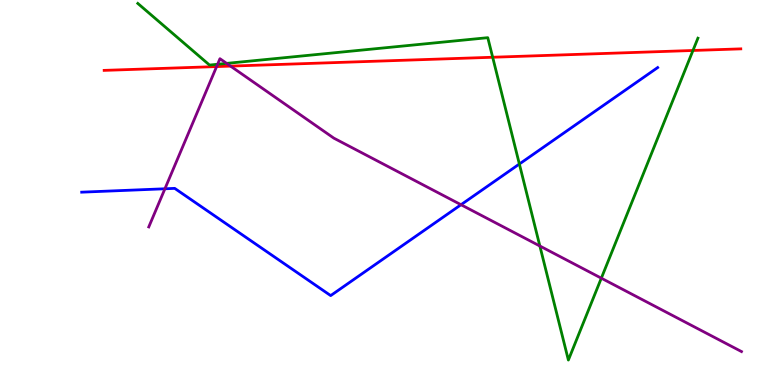[{'lines': ['blue', 'red'], 'intersections': []}, {'lines': ['green', 'red'], 'intersections': [{'x': 6.36, 'y': 8.51}, {'x': 8.94, 'y': 8.69}]}, {'lines': ['purple', 'red'], 'intersections': [{'x': 2.8, 'y': 8.27}, {'x': 2.97, 'y': 8.28}]}, {'lines': ['blue', 'green'], 'intersections': [{'x': 6.7, 'y': 5.74}]}, {'lines': ['blue', 'purple'], 'intersections': [{'x': 2.13, 'y': 5.1}, {'x': 5.95, 'y': 4.68}]}, {'lines': ['green', 'purple'], 'intersections': [{'x': 2.81, 'y': 8.33}, {'x': 2.92, 'y': 8.35}, {'x': 6.97, 'y': 3.61}, {'x': 7.76, 'y': 2.77}]}]